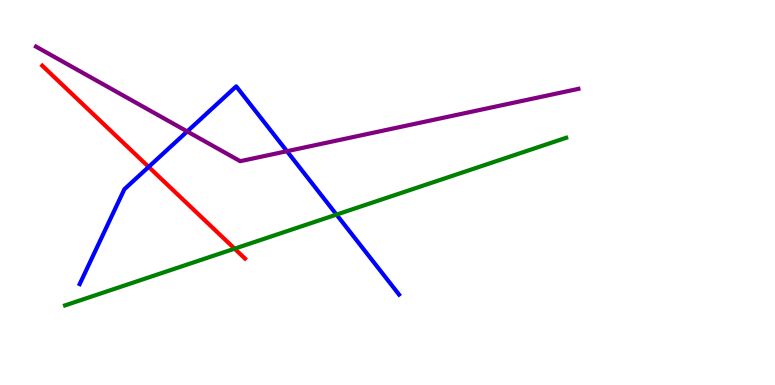[{'lines': ['blue', 'red'], 'intersections': [{'x': 1.92, 'y': 5.66}]}, {'lines': ['green', 'red'], 'intersections': [{'x': 3.03, 'y': 3.54}]}, {'lines': ['purple', 'red'], 'intersections': []}, {'lines': ['blue', 'green'], 'intersections': [{'x': 4.34, 'y': 4.43}]}, {'lines': ['blue', 'purple'], 'intersections': [{'x': 2.42, 'y': 6.59}, {'x': 3.7, 'y': 6.07}]}, {'lines': ['green', 'purple'], 'intersections': []}]